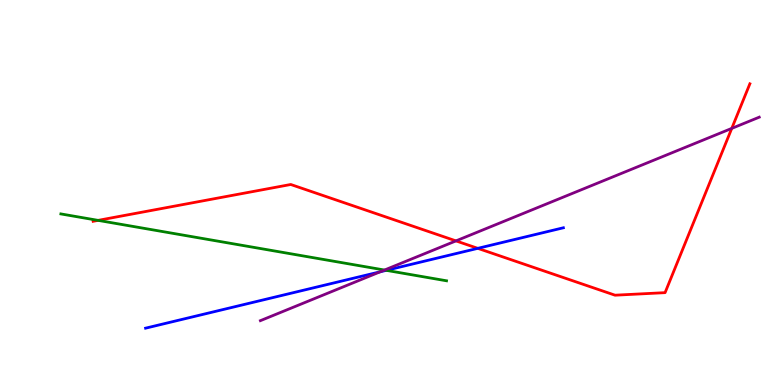[{'lines': ['blue', 'red'], 'intersections': [{'x': 6.17, 'y': 3.55}]}, {'lines': ['green', 'red'], 'intersections': [{'x': 1.27, 'y': 4.28}]}, {'lines': ['purple', 'red'], 'intersections': [{'x': 5.88, 'y': 3.74}, {'x': 9.44, 'y': 6.67}]}, {'lines': ['blue', 'green'], 'intersections': [{'x': 4.98, 'y': 2.98}]}, {'lines': ['blue', 'purple'], 'intersections': [{'x': 4.91, 'y': 2.94}]}, {'lines': ['green', 'purple'], 'intersections': [{'x': 4.96, 'y': 2.99}]}]